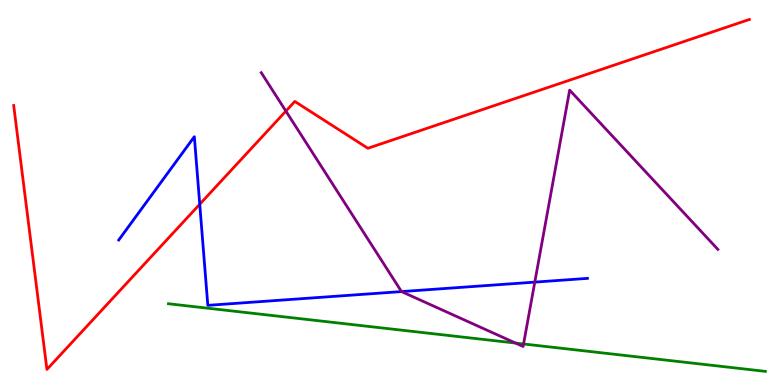[{'lines': ['blue', 'red'], 'intersections': [{'x': 2.58, 'y': 4.7}]}, {'lines': ['green', 'red'], 'intersections': []}, {'lines': ['purple', 'red'], 'intersections': [{'x': 3.69, 'y': 7.11}]}, {'lines': ['blue', 'green'], 'intersections': []}, {'lines': ['blue', 'purple'], 'intersections': [{'x': 5.18, 'y': 2.43}, {'x': 6.9, 'y': 2.67}]}, {'lines': ['green', 'purple'], 'intersections': [{'x': 6.65, 'y': 1.09}, {'x': 6.76, 'y': 1.07}]}]